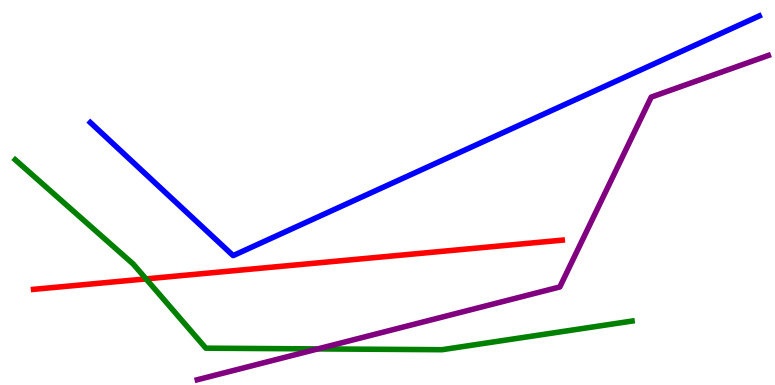[{'lines': ['blue', 'red'], 'intersections': []}, {'lines': ['green', 'red'], 'intersections': [{'x': 1.88, 'y': 2.76}]}, {'lines': ['purple', 'red'], 'intersections': []}, {'lines': ['blue', 'green'], 'intersections': []}, {'lines': ['blue', 'purple'], 'intersections': []}, {'lines': ['green', 'purple'], 'intersections': [{'x': 4.1, 'y': 0.938}]}]